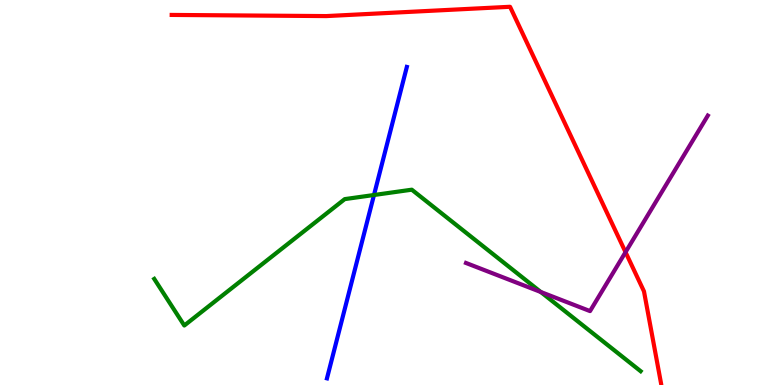[{'lines': ['blue', 'red'], 'intersections': []}, {'lines': ['green', 'red'], 'intersections': []}, {'lines': ['purple', 'red'], 'intersections': [{'x': 8.07, 'y': 3.45}]}, {'lines': ['blue', 'green'], 'intersections': [{'x': 4.83, 'y': 4.93}]}, {'lines': ['blue', 'purple'], 'intersections': []}, {'lines': ['green', 'purple'], 'intersections': [{'x': 6.98, 'y': 2.42}]}]